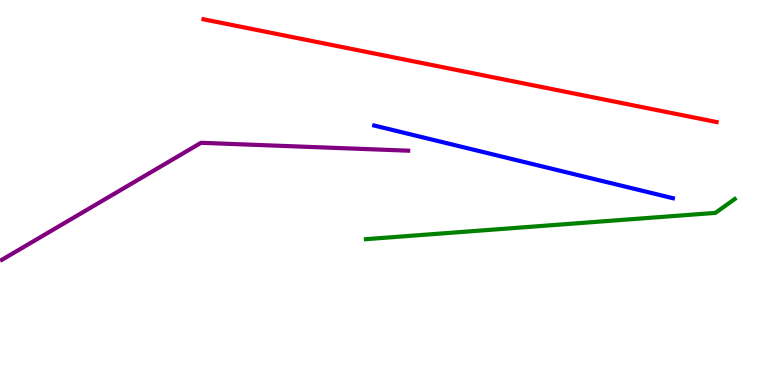[{'lines': ['blue', 'red'], 'intersections': []}, {'lines': ['green', 'red'], 'intersections': []}, {'lines': ['purple', 'red'], 'intersections': []}, {'lines': ['blue', 'green'], 'intersections': []}, {'lines': ['blue', 'purple'], 'intersections': []}, {'lines': ['green', 'purple'], 'intersections': []}]